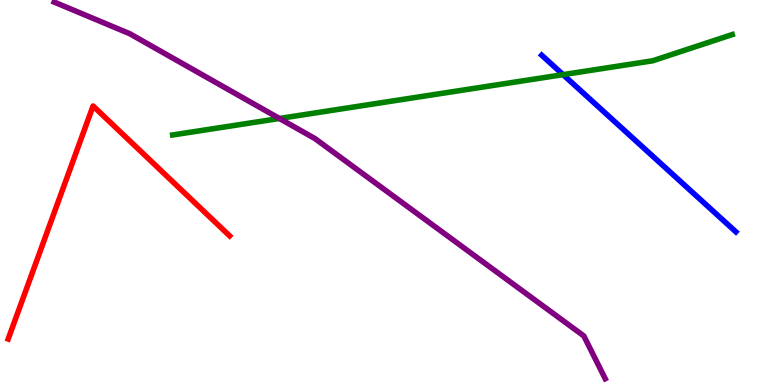[{'lines': ['blue', 'red'], 'intersections': []}, {'lines': ['green', 'red'], 'intersections': []}, {'lines': ['purple', 'red'], 'intersections': []}, {'lines': ['blue', 'green'], 'intersections': [{'x': 7.27, 'y': 8.06}]}, {'lines': ['blue', 'purple'], 'intersections': []}, {'lines': ['green', 'purple'], 'intersections': [{'x': 3.61, 'y': 6.92}]}]